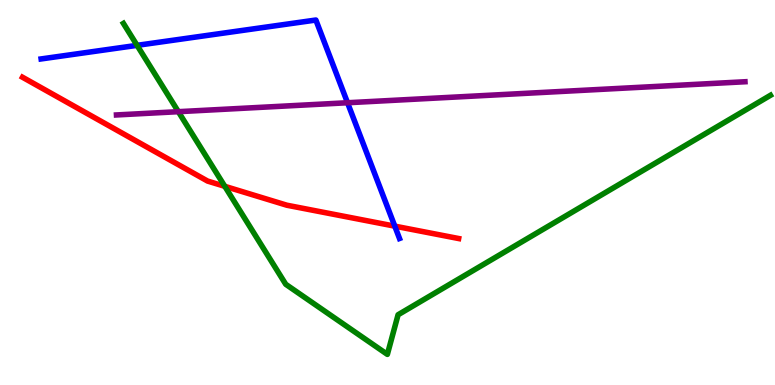[{'lines': ['blue', 'red'], 'intersections': [{'x': 5.09, 'y': 4.13}]}, {'lines': ['green', 'red'], 'intersections': [{'x': 2.9, 'y': 5.16}]}, {'lines': ['purple', 'red'], 'intersections': []}, {'lines': ['blue', 'green'], 'intersections': [{'x': 1.77, 'y': 8.82}]}, {'lines': ['blue', 'purple'], 'intersections': [{'x': 4.48, 'y': 7.33}]}, {'lines': ['green', 'purple'], 'intersections': [{'x': 2.3, 'y': 7.1}]}]